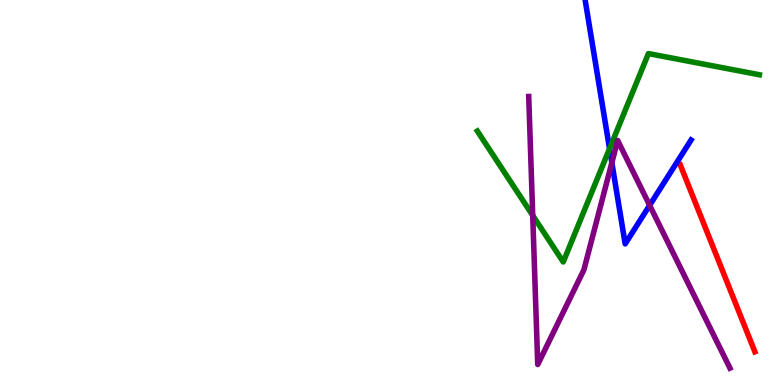[{'lines': ['blue', 'red'], 'intersections': []}, {'lines': ['green', 'red'], 'intersections': []}, {'lines': ['purple', 'red'], 'intersections': []}, {'lines': ['blue', 'green'], 'intersections': [{'x': 7.87, 'y': 6.14}]}, {'lines': ['blue', 'purple'], 'intersections': [{'x': 7.89, 'y': 5.77}, {'x': 8.38, 'y': 4.67}]}, {'lines': ['green', 'purple'], 'intersections': [{'x': 6.87, 'y': 4.4}]}]